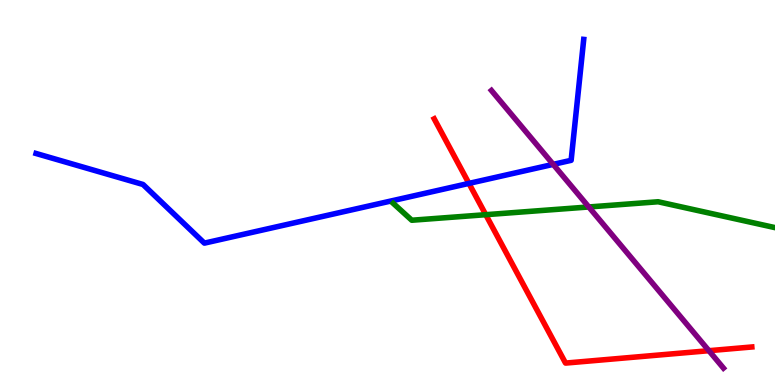[{'lines': ['blue', 'red'], 'intersections': [{'x': 6.05, 'y': 5.24}]}, {'lines': ['green', 'red'], 'intersections': [{'x': 6.27, 'y': 4.42}]}, {'lines': ['purple', 'red'], 'intersections': [{'x': 9.15, 'y': 0.891}]}, {'lines': ['blue', 'green'], 'intersections': []}, {'lines': ['blue', 'purple'], 'intersections': [{'x': 7.14, 'y': 5.73}]}, {'lines': ['green', 'purple'], 'intersections': [{'x': 7.6, 'y': 4.62}]}]